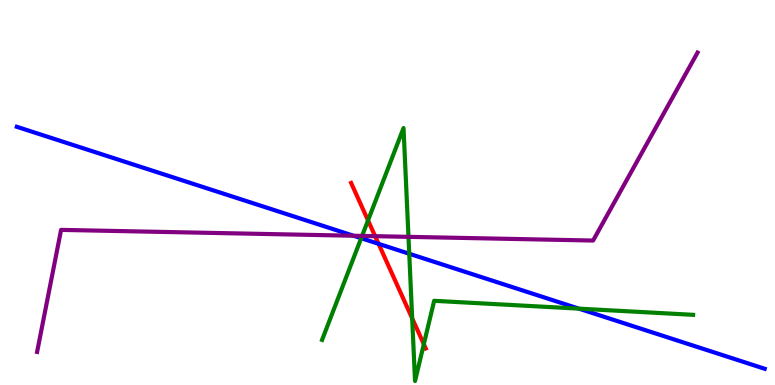[{'lines': ['blue', 'red'], 'intersections': [{'x': 4.88, 'y': 3.67}]}, {'lines': ['green', 'red'], 'intersections': [{'x': 4.75, 'y': 4.27}, {'x': 5.32, 'y': 1.73}, {'x': 5.47, 'y': 1.06}]}, {'lines': ['purple', 'red'], 'intersections': [{'x': 4.84, 'y': 3.87}]}, {'lines': ['blue', 'green'], 'intersections': [{'x': 4.66, 'y': 3.81}, {'x': 5.28, 'y': 3.41}, {'x': 7.47, 'y': 1.98}]}, {'lines': ['blue', 'purple'], 'intersections': [{'x': 4.56, 'y': 3.88}]}, {'lines': ['green', 'purple'], 'intersections': [{'x': 4.67, 'y': 3.87}, {'x': 5.27, 'y': 3.85}]}]